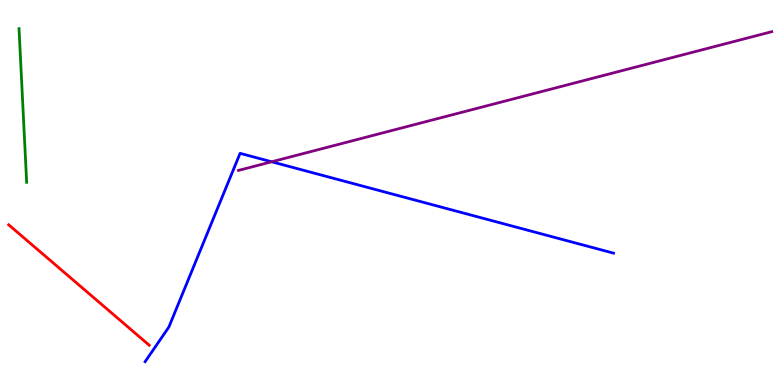[{'lines': ['blue', 'red'], 'intersections': []}, {'lines': ['green', 'red'], 'intersections': []}, {'lines': ['purple', 'red'], 'intersections': []}, {'lines': ['blue', 'green'], 'intersections': []}, {'lines': ['blue', 'purple'], 'intersections': [{'x': 3.51, 'y': 5.8}]}, {'lines': ['green', 'purple'], 'intersections': []}]